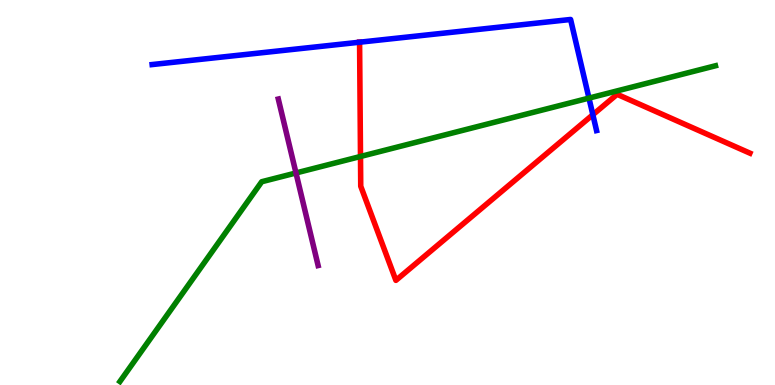[{'lines': ['blue', 'red'], 'intersections': [{'x': 4.64, 'y': 8.9}, {'x': 7.65, 'y': 7.02}]}, {'lines': ['green', 'red'], 'intersections': [{'x': 4.65, 'y': 5.94}]}, {'lines': ['purple', 'red'], 'intersections': []}, {'lines': ['blue', 'green'], 'intersections': [{'x': 7.6, 'y': 7.45}]}, {'lines': ['blue', 'purple'], 'intersections': []}, {'lines': ['green', 'purple'], 'intersections': [{'x': 3.82, 'y': 5.51}]}]